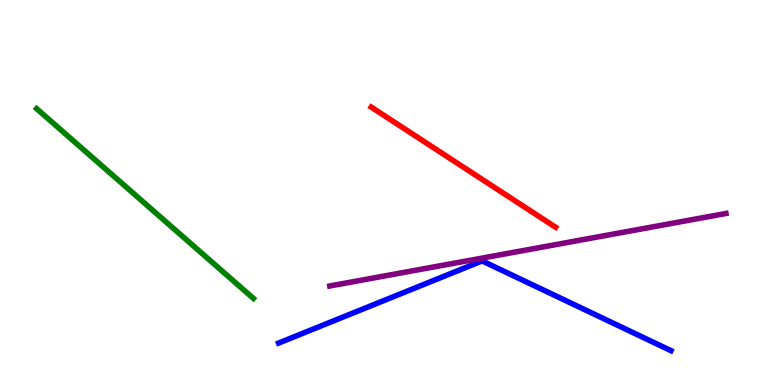[{'lines': ['blue', 'red'], 'intersections': []}, {'lines': ['green', 'red'], 'intersections': []}, {'lines': ['purple', 'red'], 'intersections': []}, {'lines': ['blue', 'green'], 'intersections': []}, {'lines': ['blue', 'purple'], 'intersections': []}, {'lines': ['green', 'purple'], 'intersections': []}]